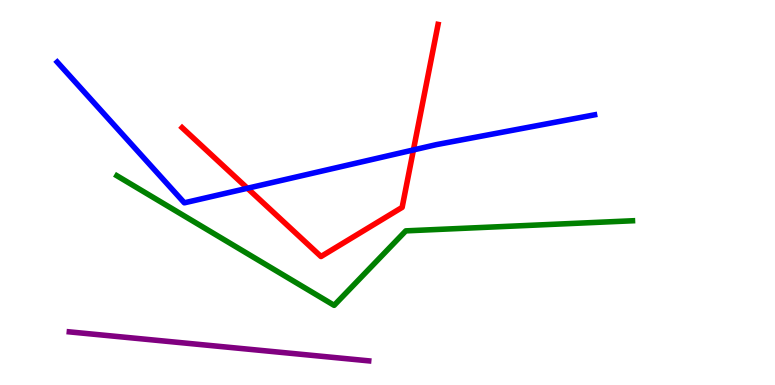[{'lines': ['blue', 'red'], 'intersections': [{'x': 3.19, 'y': 5.11}, {'x': 5.33, 'y': 6.11}]}, {'lines': ['green', 'red'], 'intersections': []}, {'lines': ['purple', 'red'], 'intersections': []}, {'lines': ['blue', 'green'], 'intersections': []}, {'lines': ['blue', 'purple'], 'intersections': []}, {'lines': ['green', 'purple'], 'intersections': []}]